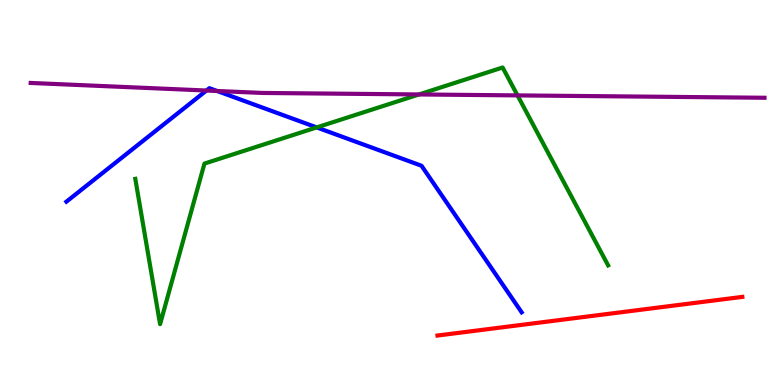[{'lines': ['blue', 'red'], 'intersections': []}, {'lines': ['green', 'red'], 'intersections': []}, {'lines': ['purple', 'red'], 'intersections': []}, {'lines': ['blue', 'green'], 'intersections': [{'x': 4.09, 'y': 6.69}]}, {'lines': ['blue', 'purple'], 'intersections': [{'x': 2.66, 'y': 7.65}, {'x': 2.8, 'y': 7.64}]}, {'lines': ['green', 'purple'], 'intersections': [{'x': 5.41, 'y': 7.55}, {'x': 6.68, 'y': 7.52}]}]